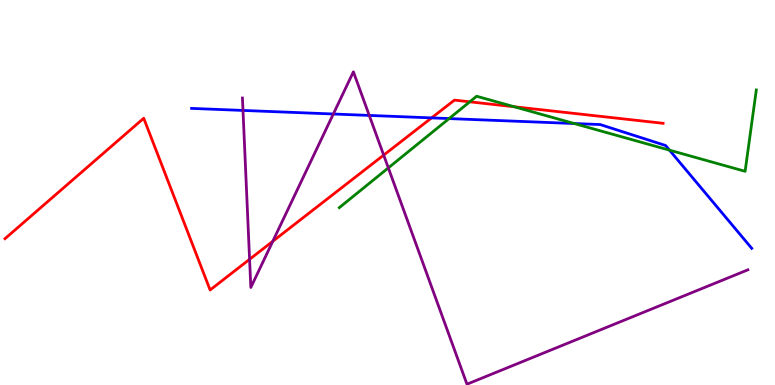[{'lines': ['blue', 'red'], 'intersections': [{'x': 5.57, 'y': 6.94}]}, {'lines': ['green', 'red'], 'intersections': [{'x': 6.06, 'y': 7.36}, {'x': 6.64, 'y': 7.23}]}, {'lines': ['purple', 'red'], 'intersections': [{'x': 3.22, 'y': 3.26}, {'x': 3.52, 'y': 3.73}, {'x': 4.95, 'y': 5.97}]}, {'lines': ['blue', 'green'], 'intersections': [{'x': 5.79, 'y': 6.92}, {'x': 7.41, 'y': 6.79}, {'x': 8.64, 'y': 6.1}]}, {'lines': ['blue', 'purple'], 'intersections': [{'x': 3.14, 'y': 7.13}, {'x': 4.3, 'y': 7.04}, {'x': 4.76, 'y': 7.0}]}, {'lines': ['green', 'purple'], 'intersections': [{'x': 5.01, 'y': 5.64}]}]